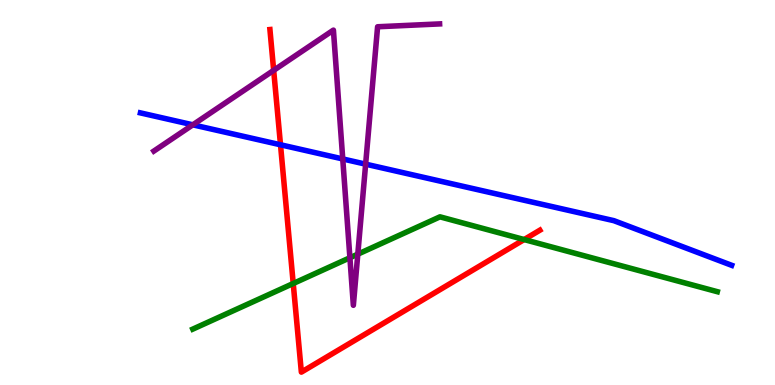[{'lines': ['blue', 'red'], 'intersections': [{'x': 3.62, 'y': 6.24}]}, {'lines': ['green', 'red'], 'intersections': [{'x': 3.78, 'y': 2.64}, {'x': 6.76, 'y': 3.78}]}, {'lines': ['purple', 'red'], 'intersections': [{'x': 3.53, 'y': 8.17}]}, {'lines': ['blue', 'green'], 'intersections': []}, {'lines': ['blue', 'purple'], 'intersections': [{'x': 2.49, 'y': 6.76}, {'x': 4.42, 'y': 5.87}, {'x': 4.72, 'y': 5.74}]}, {'lines': ['green', 'purple'], 'intersections': [{'x': 4.51, 'y': 3.31}, {'x': 4.62, 'y': 3.4}]}]